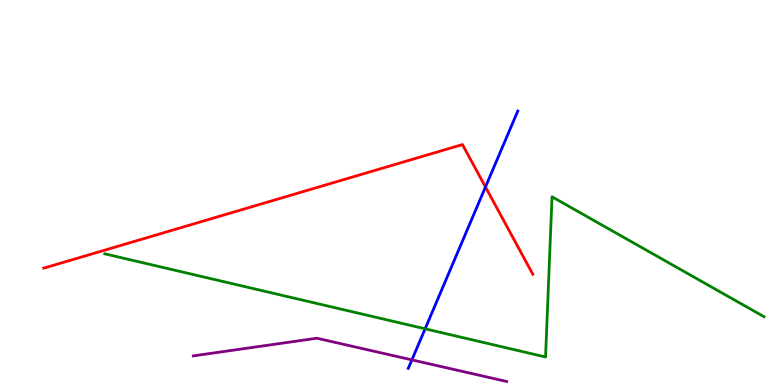[{'lines': ['blue', 'red'], 'intersections': [{'x': 6.26, 'y': 5.14}]}, {'lines': ['green', 'red'], 'intersections': []}, {'lines': ['purple', 'red'], 'intersections': []}, {'lines': ['blue', 'green'], 'intersections': [{'x': 5.49, 'y': 1.46}]}, {'lines': ['blue', 'purple'], 'intersections': [{'x': 5.31, 'y': 0.652}]}, {'lines': ['green', 'purple'], 'intersections': []}]